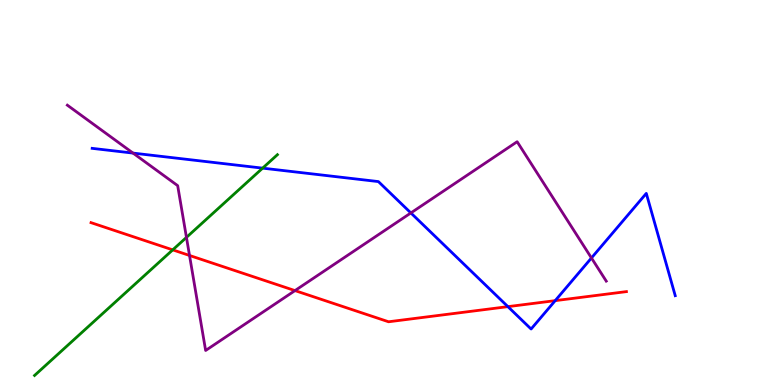[{'lines': ['blue', 'red'], 'intersections': [{'x': 6.55, 'y': 2.04}, {'x': 7.16, 'y': 2.19}]}, {'lines': ['green', 'red'], 'intersections': [{'x': 2.23, 'y': 3.51}]}, {'lines': ['purple', 'red'], 'intersections': [{'x': 2.45, 'y': 3.36}, {'x': 3.81, 'y': 2.45}]}, {'lines': ['blue', 'green'], 'intersections': [{'x': 3.39, 'y': 5.63}]}, {'lines': ['blue', 'purple'], 'intersections': [{'x': 1.72, 'y': 6.02}, {'x': 5.3, 'y': 4.47}, {'x': 7.63, 'y': 3.3}]}, {'lines': ['green', 'purple'], 'intersections': [{'x': 2.41, 'y': 3.83}]}]